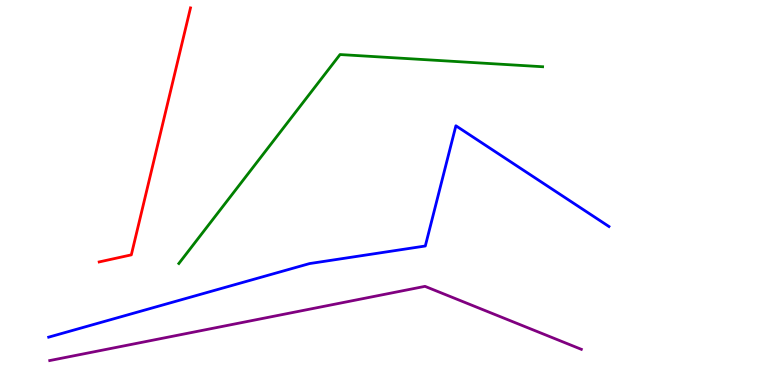[{'lines': ['blue', 'red'], 'intersections': []}, {'lines': ['green', 'red'], 'intersections': []}, {'lines': ['purple', 'red'], 'intersections': []}, {'lines': ['blue', 'green'], 'intersections': []}, {'lines': ['blue', 'purple'], 'intersections': []}, {'lines': ['green', 'purple'], 'intersections': []}]